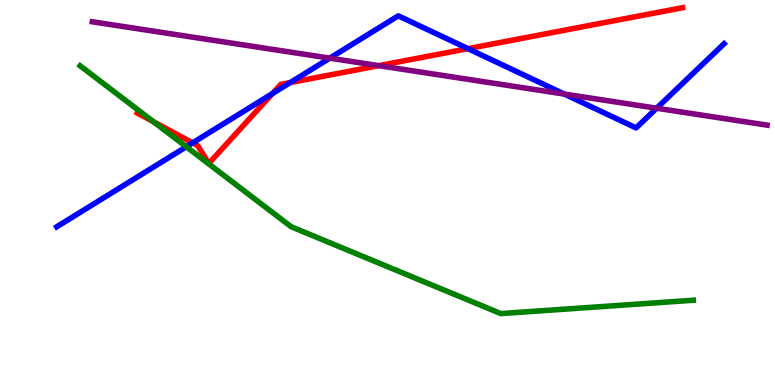[{'lines': ['blue', 'red'], 'intersections': [{'x': 2.49, 'y': 6.29}, {'x': 3.52, 'y': 7.57}, {'x': 3.75, 'y': 7.86}, {'x': 6.04, 'y': 8.74}]}, {'lines': ['green', 'red'], 'intersections': [{'x': 1.98, 'y': 6.84}]}, {'lines': ['purple', 'red'], 'intersections': [{'x': 4.89, 'y': 8.29}]}, {'lines': ['blue', 'green'], 'intersections': [{'x': 2.4, 'y': 6.19}]}, {'lines': ['blue', 'purple'], 'intersections': [{'x': 4.26, 'y': 8.49}, {'x': 7.28, 'y': 7.56}, {'x': 8.47, 'y': 7.19}]}, {'lines': ['green', 'purple'], 'intersections': []}]